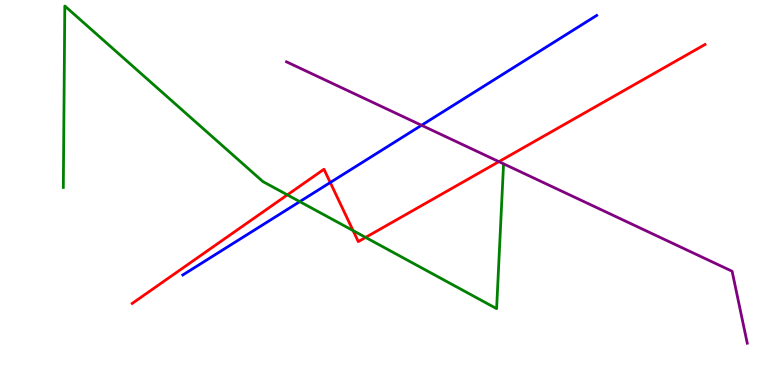[{'lines': ['blue', 'red'], 'intersections': [{'x': 4.26, 'y': 5.26}]}, {'lines': ['green', 'red'], 'intersections': [{'x': 3.71, 'y': 4.94}, {'x': 4.56, 'y': 4.01}, {'x': 4.72, 'y': 3.83}]}, {'lines': ['purple', 'red'], 'intersections': [{'x': 6.44, 'y': 5.8}]}, {'lines': ['blue', 'green'], 'intersections': [{'x': 3.87, 'y': 4.76}]}, {'lines': ['blue', 'purple'], 'intersections': [{'x': 5.44, 'y': 6.75}]}, {'lines': ['green', 'purple'], 'intersections': []}]